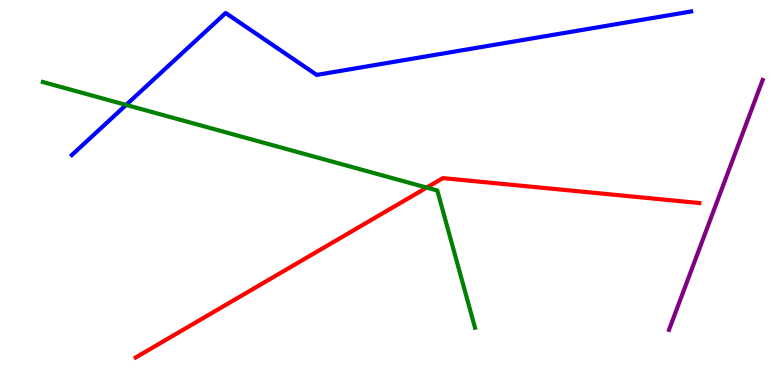[{'lines': ['blue', 'red'], 'intersections': []}, {'lines': ['green', 'red'], 'intersections': [{'x': 5.51, 'y': 5.13}]}, {'lines': ['purple', 'red'], 'intersections': []}, {'lines': ['blue', 'green'], 'intersections': [{'x': 1.63, 'y': 7.28}]}, {'lines': ['blue', 'purple'], 'intersections': []}, {'lines': ['green', 'purple'], 'intersections': []}]